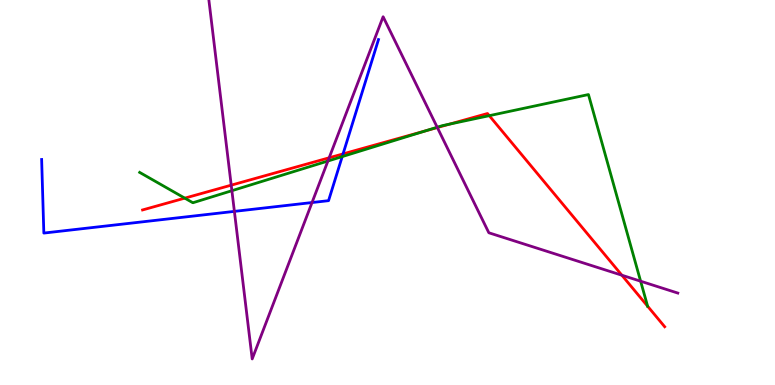[{'lines': ['blue', 'red'], 'intersections': [{'x': 4.43, 'y': 6.0}]}, {'lines': ['green', 'red'], 'intersections': [{'x': 2.38, 'y': 4.85}, {'x': 5.49, 'y': 6.6}, {'x': 5.8, 'y': 6.78}, {'x': 6.31, 'y': 7.0}, {'x': 8.36, 'y': 2.05}]}, {'lines': ['purple', 'red'], 'intersections': [{'x': 2.98, 'y': 5.19}, {'x': 4.25, 'y': 5.9}, {'x': 5.64, 'y': 6.69}, {'x': 8.02, 'y': 2.85}]}, {'lines': ['blue', 'green'], 'intersections': [{'x': 4.42, 'y': 5.93}]}, {'lines': ['blue', 'purple'], 'intersections': [{'x': 3.02, 'y': 4.51}, {'x': 4.03, 'y': 4.74}]}, {'lines': ['green', 'purple'], 'intersections': [{'x': 2.99, 'y': 5.05}, {'x': 4.23, 'y': 5.82}, {'x': 5.64, 'y': 6.69}, {'x': 8.27, 'y': 2.7}]}]